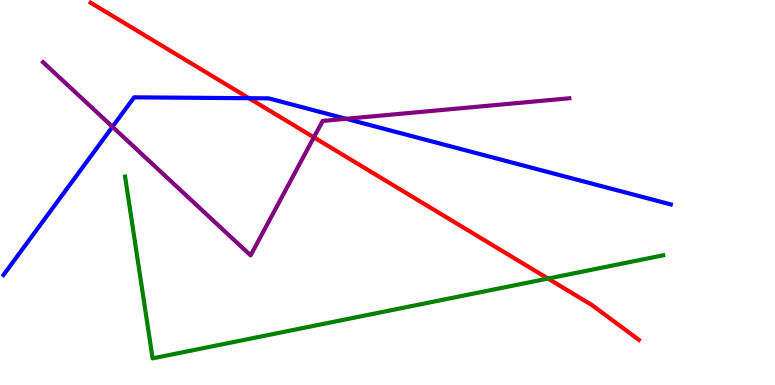[{'lines': ['blue', 'red'], 'intersections': [{'x': 3.21, 'y': 7.45}]}, {'lines': ['green', 'red'], 'intersections': [{'x': 7.07, 'y': 2.76}]}, {'lines': ['purple', 'red'], 'intersections': [{'x': 4.05, 'y': 6.43}]}, {'lines': ['blue', 'green'], 'intersections': []}, {'lines': ['blue', 'purple'], 'intersections': [{'x': 1.45, 'y': 6.71}, {'x': 4.47, 'y': 6.91}]}, {'lines': ['green', 'purple'], 'intersections': []}]